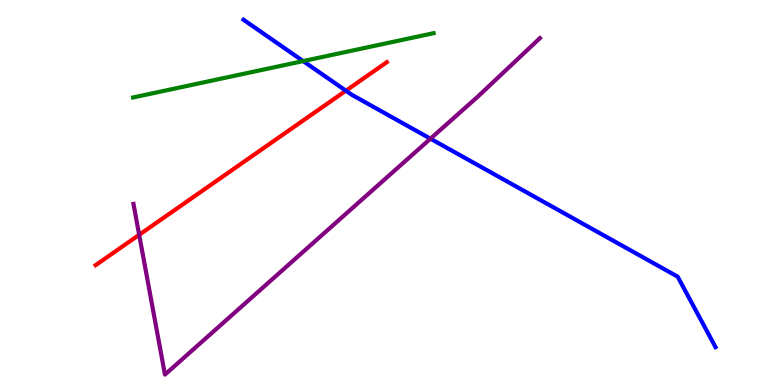[{'lines': ['blue', 'red'], 'intersections': [{'x': 4.46, 'y': 7.64}]}, {'lines': ['green', 'red'], 'intersections': []}, {'lines': ['purple', 'red'], 'intersections': [{'x': 1.8, 'y': 3.9}]}, {'lines': ['blue', 'green'], 'intersections': [{'x': 3.91, 'y': 8.41}]}, {'lines': ['blue', 'purple'], 'intersections': [{'x': 5.55, 'y': 6.4}]}, {'lines': ['green', 'purple'], 'intersections': []}]